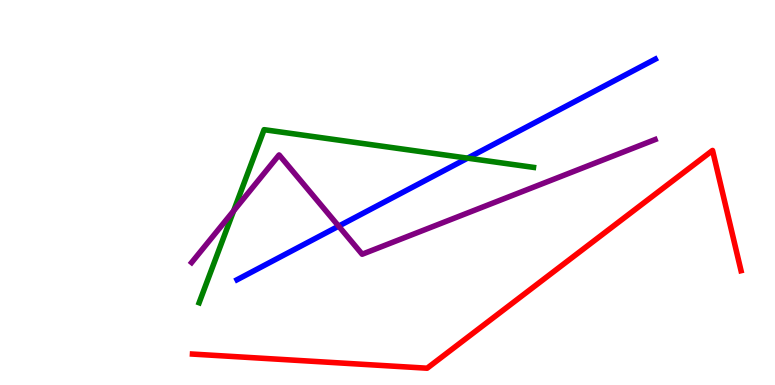[{'lines': ['blue', 'red'], 'intersections': []}, {'lines': ['green', 'red'], 'intersections': []}, {'lines': ['purple', 'red'], 'intersections': []}, {'lines': ['blue', 'green'], 'intersections': [{'x': 6.03, 'y': 5.89}]}, {'lines': ['blue', 'purple'], 'intersections': [{'x': 4.37, 'y': 4.13}]}, {'lines': ['green', 'purple'], 'intersections': [{'x': 3.01, 'y': 4.52}]}]